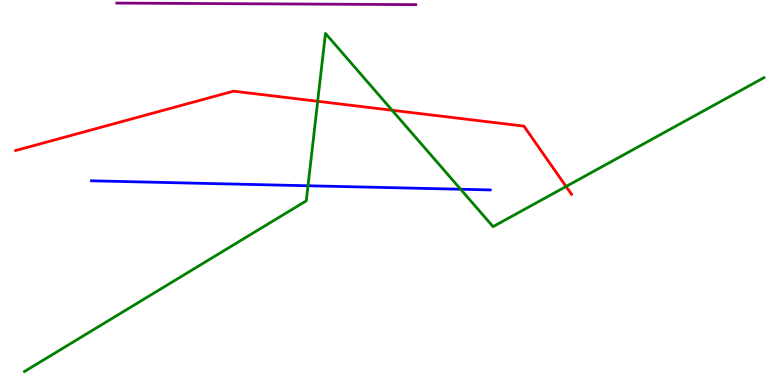[{'lines': ['blue', 'red'], 'intersections': []}, {'lines': ['green', 'red'], 'intersections': [{'x': 4.1, 'y': 7.37}, {'x': 5.06, 'y': 7.14}, {'x': 7.3, 'y': 5.16}]}, {'lines': ['purple', 'red'], 'intersections': []}, {'lines': ['blue', 'green'], 'intersections': [{'x': 3.97, 'y': 5.18}, {'x': 5.94, 'y': 5.08}]}, {'lines': ['blue', 'purple'], 'intersections': []}, {'lines': ['green', 'purple'], 'intersections': []}]